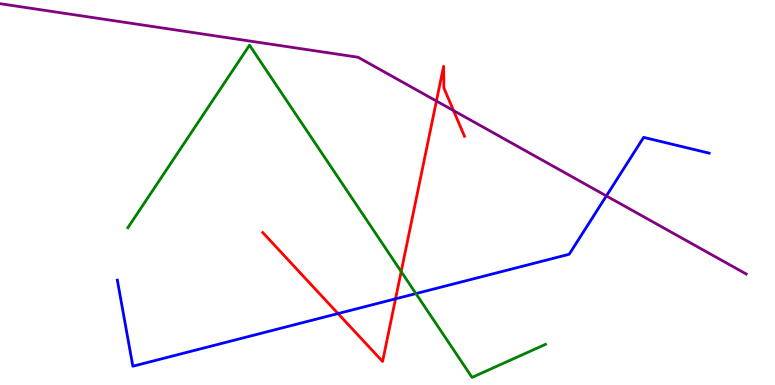[{'lines': ['blue', 'red'], 'intersections': [{'x': 4.36, 'y': 1.86}, {'x': 5.1, 'y': 2.24}]}, {'lines': ['green', 'red'], 'intersections': [{'x': 5.18, 'y': 2.95}]}, {'lines': ['purple', 'red'], 'intersections': [{'x': 5.63, 'y': 7.38}, {'x': 5.85, 'y': 7.13}]}, {'lines': ['blue', 'green'], 'intersections': [{'x': 5.37, 'y': 2.37}]}, {'lines': ['blue', 'purple'], 'intersections': [{'x': 7.82, 'y': 4.91}]}, {'lines': ['green', 'purple'], 'intersections': []}]